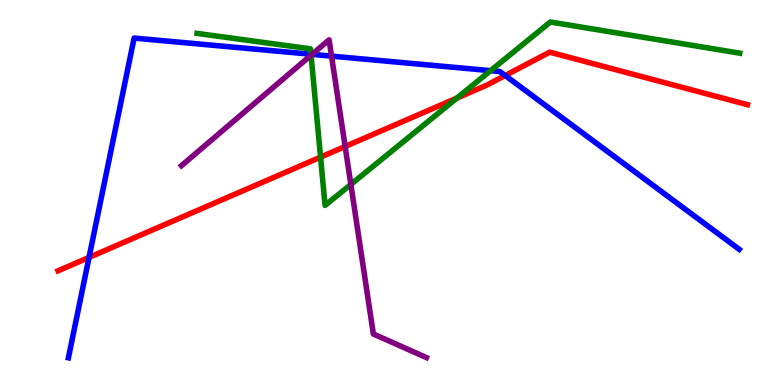[{'lines': ['blue', 'red'], 'intersections': [{'x': 1.15, 'y': 3.31}, {'x': 6.52, 'y': 8.04}]}, {'lines': ['green', 'red'], 'intersections': [{'x': 4.14, 'y': 5.92}, {'x': 5.9, 'y': 7.45}]}, {'lines': ['purple', 'red'], 'intersections': [{'x': 4.45, 'y': 6.2}]}, {'lines': ['blue', 'green'], 'intersections': [{'x': 4.01, 'y': 8.59}, {'x': 6.33, 'y': 8.16}]}, {'lines': ['blue', 'purple'], 'intersections': [{'x': 4.03, 'y': 8.59}, {'x': 4.28, 'y': 8.54}]}, {'lines': ['green', 'purple'], 'intersections': [{'x': 4.01, 'y': 8.57}, {'x': 4.53, 'y': 5.21}]}]